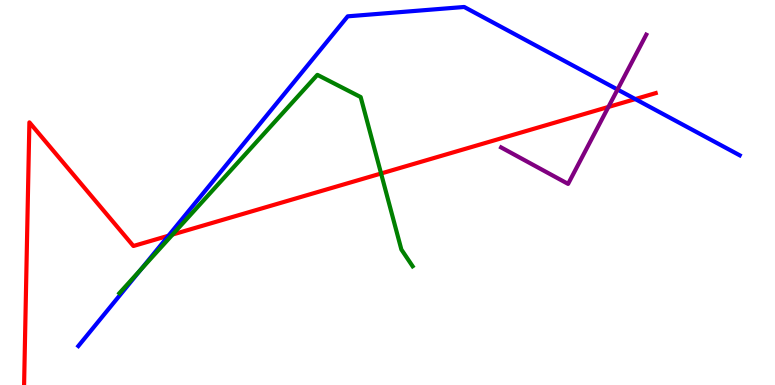[{'lines': ['blue', 'red'], 'intersections': [{'x': 2.17, 'y': 3.88}, {'x': 8.2, 'y': 7.43}]}, {'lines': ['green', 'red'], 'intersections': [{'x': 2.23, 'y': 3.91}, {'x': 4.92, 'y': 5.49}]}, {'lines': ['purple', 'red'], 'intersections': [{'x': 7.85, 'y': 7.22}]}, {'lines': ['blue', 'green'], 'intersections': [{'x': 1.82, 'y': 3.0}]}, {'lines': ['blue', 'purple'], 'intersections': [{'x': 7.97, 'y': 7.67}]}, {'lines': ['green', 'purple'], 'intersections': []}]